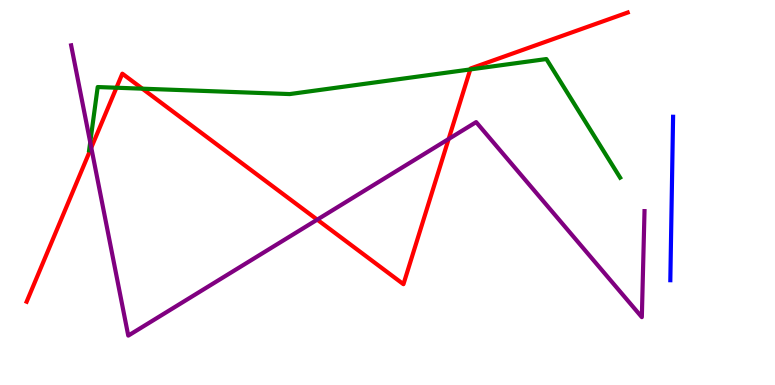[{'lines': ['blue', 'red'], 'intersections': []}, {'lines': ['green', 'red'], 'intersections': [{'x': 1.5, 'y': 7.72}, {'x': 1.84, 'y': 7.7}, {'x': 6.07, 'y': 8.2}]}, {'lines': ['purple', 'red'], 'intersections': [{'x': 1.18, 'y': 6.16}, {'x': 4.09, 'y': 4.29}, {'x': 5.79, 'y': 6.39}]}, {'lines': ['blue', 'green'], 'intersections': []}, {'lines': ['blue', 'purple'], 'intersections': []}, {'lines': ['green', 'purple'], 'intersections': [{'x': 1.16, 'y': 6.3}]}]